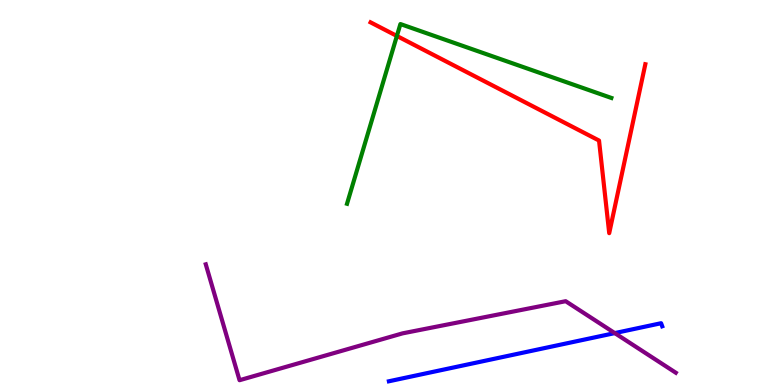[{'lines': ['blue', 'red'], 'intersections': []}, {'lines': ['green', 'red'], 'intersections': [{'x': 5.12, 'y': 9.07}]}, {'lines': ['purple', 'red'], 'intersections': []}, {'lines': ['blue', 'green'], 'intersections': []}, {'lines': ['blue', 'purple'], 'intersections': [{'x': 7.93, 'y': 1.35}]}, {'lines': ['green', 'purple'], 'intersections': []}]